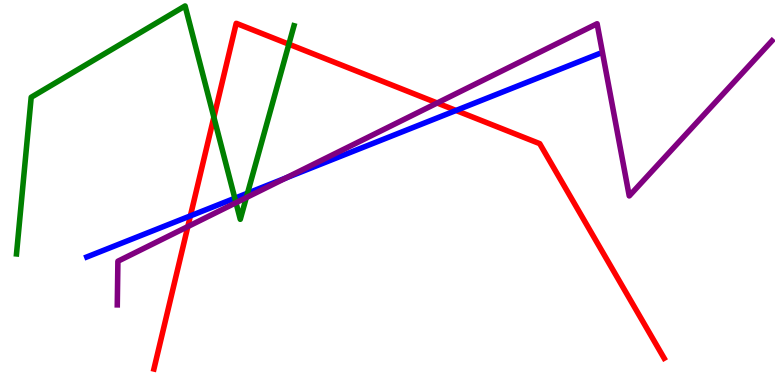[{'lines': ['blue', 'red'], 'intersections': [{'x': 2.46, 'y': 4.39}, {'x': 5.88, 'y': 7.13}]}, {'lines': ['green', 'red'], 'intersections': [{'x': 2.76, 'y': 6.96}, {'x': 3.73, 'y': 8.85}]}, {'lines': ['purple', 'red'], 'intersections': [{'x': 2.42, 'y': 4.11}, {'x': 5.64, 'y': 7.32}]}, {'lines': ['blue', 'green'], 'intersections': [{'x': 3.03, 'y': 4.85}, {'x': 3.19, 'y': 4.98}]}, {'lines': ['blue', 'purple'], 'intersections': [{'x': 3.69, 'y': 5.38}]}, {'lines': ['green', 'purple'], 'intersections': [{'x': 3.04, 'y': 4.73}, {'x': 3.18, 'y': 4.87}]}]